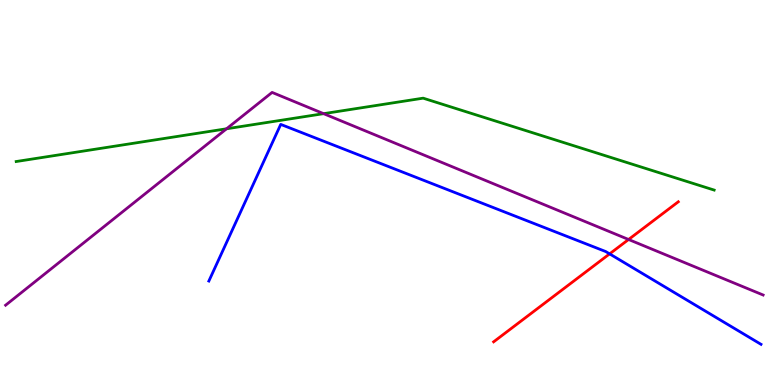[{'lines': ['blue', 'red'], 'intersections': [{'x': 7.87, 'y': 3.41}]}, {'lines': ['green', 'red'], 'intersections': []}, {'lines': ['purple', 'red'], 'intersections': [{'x': 8.11, 'y': 3.78}]}, {'lines': ['blue', 'green'], 'intersections': []}, {'lines': ['blue', 'purple'], 'intersections': []}, {'lines': ['green', 'purple'], 'intersections': [{'x': 2.92, 'y': 6.66}, {'x': 4.18, 'y': 7.05}]}]